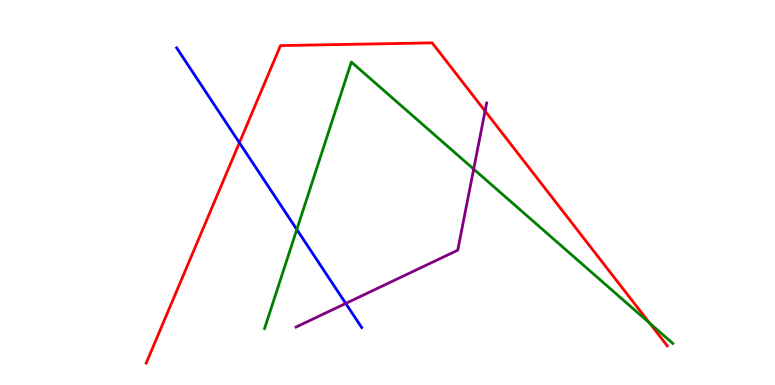[{'lines': ['blue', 'red'], 'intersections': [{'x': 3.09, 'y': 6.29}]}, {'lines': ['green', 'red'], 'intersections': [{'x': 8.38, 'y': 1.61}]}, {'lines': ['purple', 'red'], 'intersections': [{'x': 6.26, 'y': 7.12}]}, {'lines': ['blue', 'green'], 'intersections': [{'x': 3.83, 'y': 4.04}]}, {'lines': ['blue', 'purple'], 'intersections': [{'x': 4.46, 'y': 2.12}]}, {'lines': ['green', 'purple'], 'intersections': [{'x': 6.11, 'y': 5.61}]}]